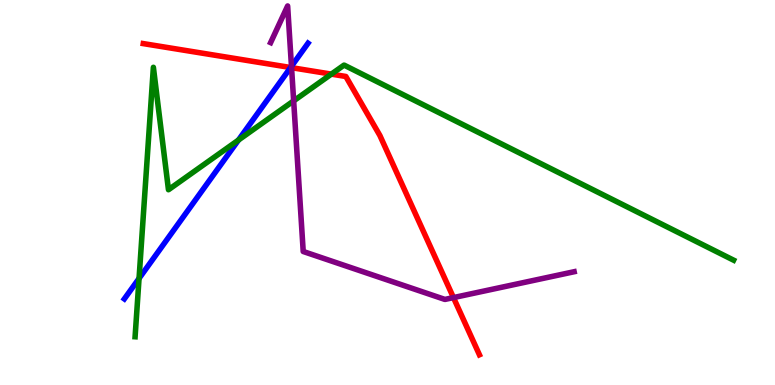[{'lines': ['blue', 'red'], 'intersections': [{'x': 3.75, 'y': 8.25}]}, {'lines': ['green', 'red'], 'intersections': [{'x': 4.28, 'y': 8.07}]}, {'lines': ['purple', 'red'], 'intersections': [{'x': 3.76, 'y': 8.24}, {'x': 5.85, 'y': 2.27}]}, {'lines': ['blue', 'green'], 'intersections': [{'x': 1.79, 'y': 2.77}, {'x': 3.08, 'y': 6.36}]}, {'lines': ['blue', 'purple'], 'intersections': [{'x': 3.76, 'y': 8.28}]}, {'lines': ['green', 'purple'], 'intersections': [{'x': 3.79, 'y': 7.38}]}]